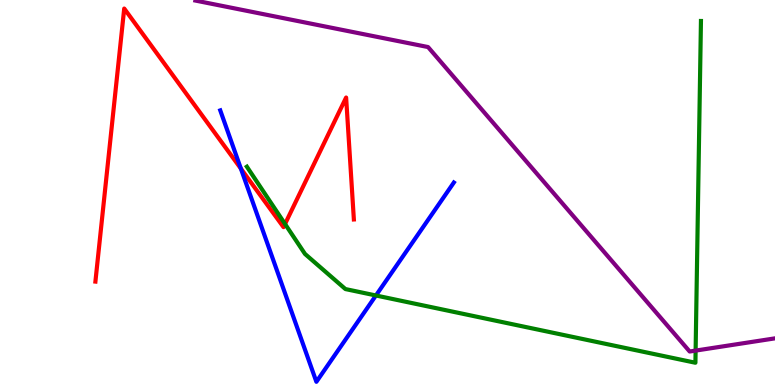[{'lines': ['blue', 'red'], 'intersections': [{'x': 3.11, 'y': 5.62}]}, {'lines': ['green', 'red'], 'intersections': [{'x': 3.68, 'y': 4.18}]}, {'lines': ['purple', 'red'], 'intersections': []}, {'lines': ['blue', 'green'], 'intersections': [{'x': 4.85, 'y': 2.33}]}, {'lines': ['blue', 'purple'], 'intersections': []}, {'lines': ['green', 'purple'], 'intersections': [{'x': 8.98, 'y': 0.894}]}]